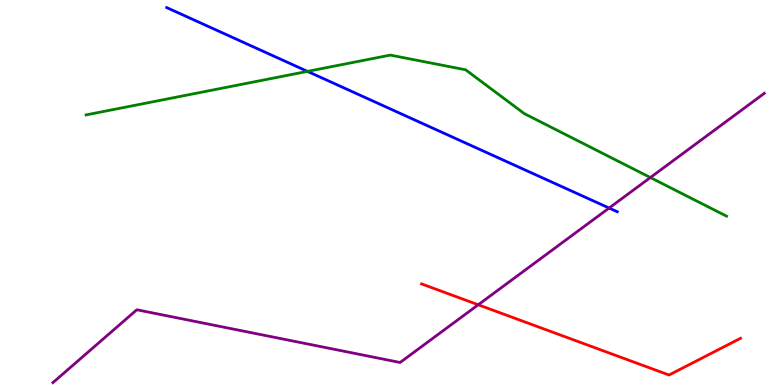[{'lines': ['blue', 'red'], 'intersections': []}, {'lines': ['green', 'red'], 'intersections': []}, {'lines': ['purple', 'red'], 'intersections': [{'x': 6.17, 'y': 2.08}]}, {'lines': ['blue', 'green'], 'intersections': [{'x': 3.97, 'y': 8.15}]}, {'lines': ['blue', 'purple'], 'intersections': [{'x': 7.86, 'y': 4.6}]}, {'lines': ['green', 'purple'], 'intersections': [{'x': 8.39, 'y': 5.39}]}]